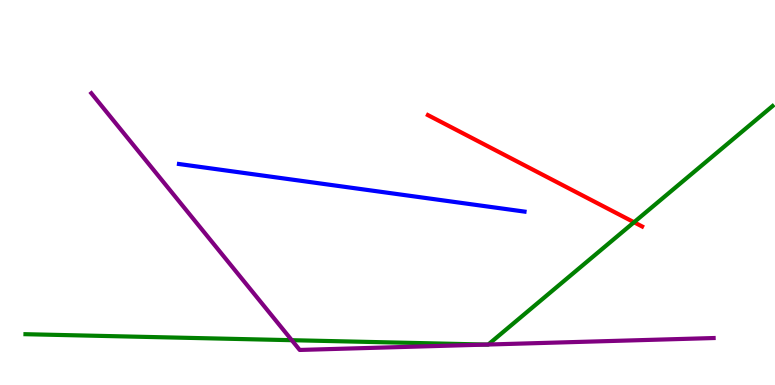[{'lines': ['blue', 'red'], 'intersections': []}, {'lines': ['green', 'red'], 'intersections': [{'x': 8.18, 'y': 4.23}]}, {'lines': ['purple', 'red'], 'intersections': []}, {'lines': ['blue', 'green'], 'intersections': []}, {'lines': ['blue', 'purple'], 'intersections': []}, {'lines': ['green', 'purple'], 'intersections': [{'x': 3.76, 'y': 1.16}, {'x': 6.28, 'y': 1.05}, {'x': 6.3, 'y': 1.05}]}]